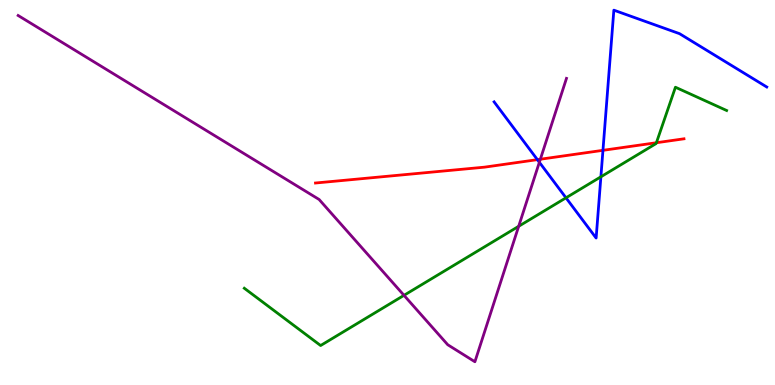[{'lines': ['blue', 'red'], 'intersections': [{'x': 6.93, 'y': 5.85}, {'x': 7.78, 'y': 6.1}]}, {'lines': ['green', 'red'], 'intersections': [{'x': 8.47, 'y': 6.29}]}, {'lines': ['purple', 'red'], 'intersections': [{'x': 6.97, 'y': 5.86}]}, {'lines': ['blue', 'green'], 'intersections': [{'x': 7.3, 'y': 4.86}, {'x': 7.75, 'y': 5.41}]}, {'lines': ['blue', 'purple'], 'intersections': [{'x': 6.96, 'y': 5.78}]}, {'lines': ['green', 'purple'], 'intersections': [{'x': 5.21, 'y': 2.33}, {'x': 6.69, 'y': 4.12}]}]